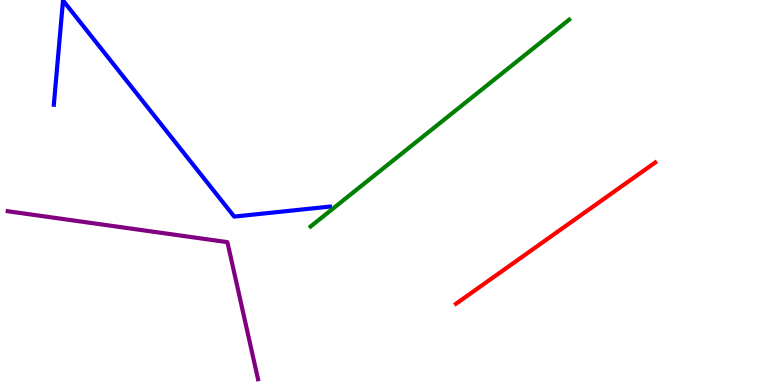[{'lines': ['blue', 'red'], 'intersections': []}, {'lines': ['green', 'red'], 'intersections': []}, {'lines': ['purple', 'red'], 'intersections': []}, {'lines': ['blue', 'green'], 'intersections': []}, {'lines': ['blue', 'purple'], 'intersections': []}, {'lines': ['green', 'purple'], 'intersections': []}]